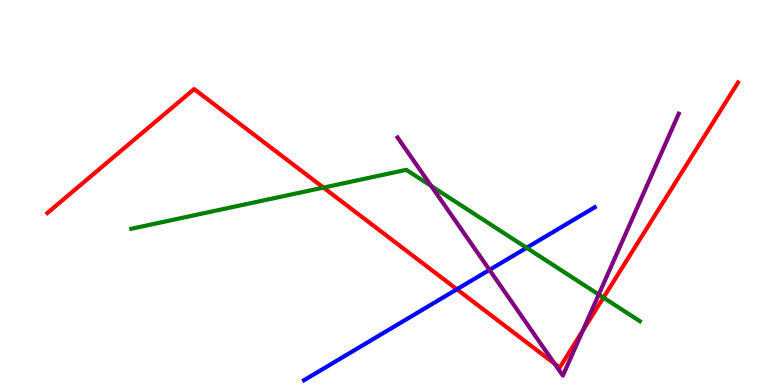[{'lines': ['blue', 'red'], 'intersections': [{'x': 5.9, 'y': 2.49}]}, {'lines': ['green', 'red'], 'intersections': [{'x': 4.17, 'y': 5.13}, {'x': 7.79, 'y': 2.27}]}, {'lines': ['purple', 'red'], 'intersections': [{'x': 7.16, 'y': 0.553}, {'x': 7.52, 'y': 1.41}]}, {'lines': ['blue', 'green'], 'intersections': [{'x': 6.79, 'y': 3.56}]}, {'lines': ['blue', 'purple'], 'intersections': [{'x': 6.32, 'y': 2.99}]}, {'lines': ['green', 'purple'], 'intersections': [{'x': 5.56, 'y': 5.17}, {'x': 7.73, 'y': 2.35}]}]